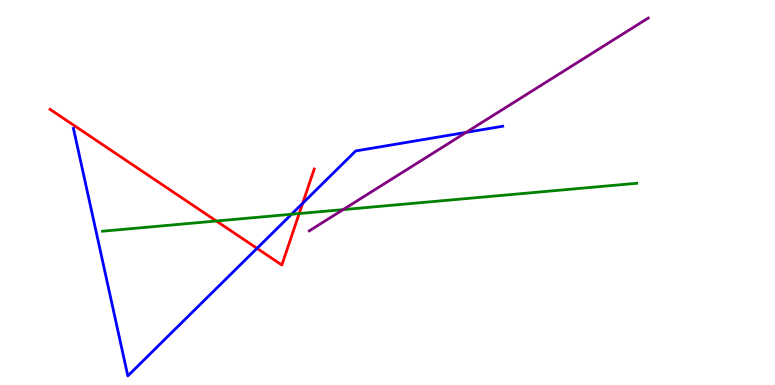[{'lines': ['blue', 'red'], 'intersections': [{'x': 3.32, 'y': 3.55}, {'x': 3.91, 'y': 4.72}]}, {'lines': ['green', 'red'], 'intersections': [{'x': 2.79, 'y': 4.26}, {'x': 3.86, 'y': 4.45}]}, {'lines': ['purple', 'red'], 'intersections': []}, {'lines': ['blue', 'green'], 'intersections': [{'x': 3.76, 'y': 4.44}]}, {'lines': ['blue', 'purple'], 'intersections': [{'x': 6.01, 'y': 6.56}]}, {'lines': ['green', 'purple'], 'intersections': [{'x': 4.43, 'y': 4.56}]}]